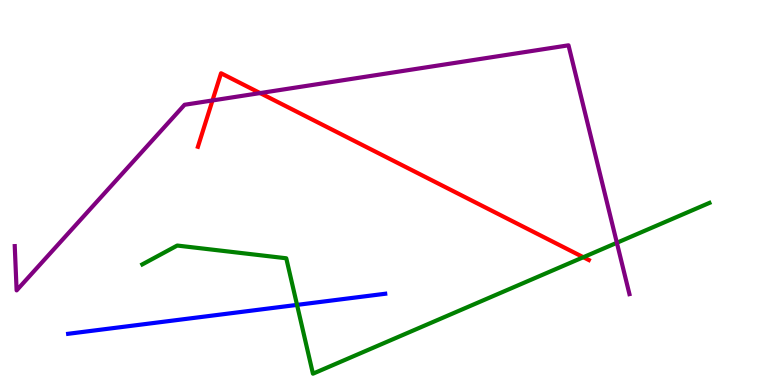[{'lines': ['blue', 'red'], 'intersections': []}, {'lines': ['green', 'red'], 'intersections': [{'x': 7.53, 'y': 3.32}]}, {'lines': ['purple', 'red'], 'intersections': [{'x': 2.74, 'y': 7.39}, {'x': 3.36, 'y': 7.58}]}, {'lines': ['blue', 'green'], 'intersections': [{'x': 3.83, 'y': 2.08}]}, {'lines': ['blue', 'purple'], 'intersections': []}, {'lines': ['green', 'purple'], 'intersections': [{'x': 7.96, 'y': 3.69}]}]